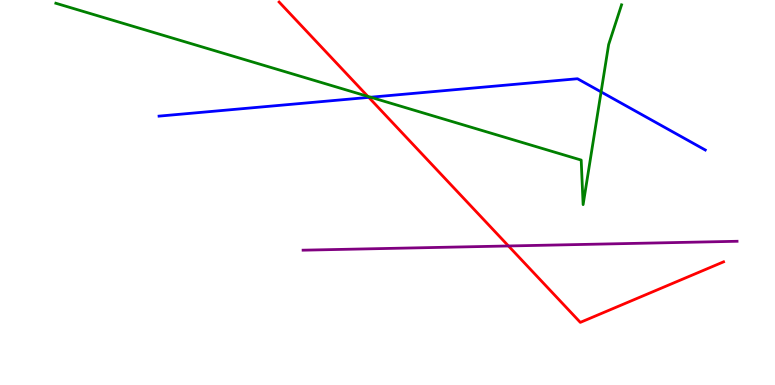[{'lines': ['blue', 'red'], 'intersections': [{'x': 4.76, 'y': 7.47}]}, {'lines': ['green', 'red'], 'intersections': [{'x': 4.75, 'y': 7.5}]}, {'lines': ['purple', 'red'], 'intersections': [{'x': 6.56, 'y': 3.61}]}, {'lines': ['blue', 'green'], 'intersections': [{'x': 4.78, 'y': 7.47}, {'x': 7.76, 'y': 7.61}]}, {'lines': ['blue', 'purple'], 'intersections': []}, {'lines': ['green', 'purple'], 'intersections': []}]